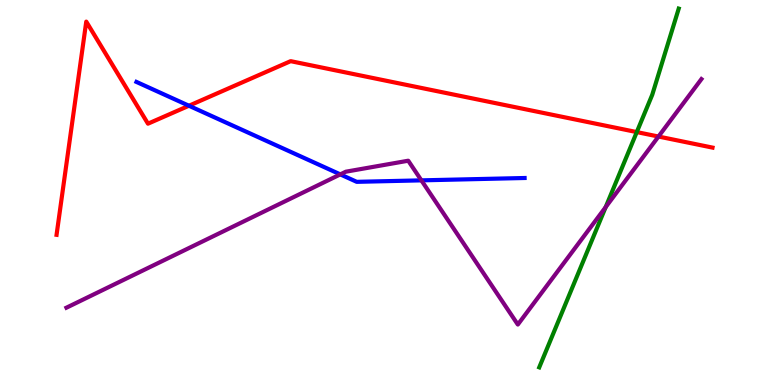[{'lines': ['blue', 'red'], 'intersections': [{'x': 2.44, 'y': 7.25}]}, {'lines': ['green', 'red'], 'intersections': [{'x': 8.22, 'y': 6.57}]}, {'lines': ['purple', 'red'], 'intersections': [{'x': 8.5, 'y': 6.45}]}, {'lines': ['blue', 'green'], 'intersections': []}, {'lines': ['blue', 'purple'], 'intersections': [{'x': 4.39, 'y': 5.47}, {'x': 5.44, 'y': 5.32}]}, {'lines': ['green', 'purple'], 'intersections': [{'x': 7.82, 'y': 4.62}]}]